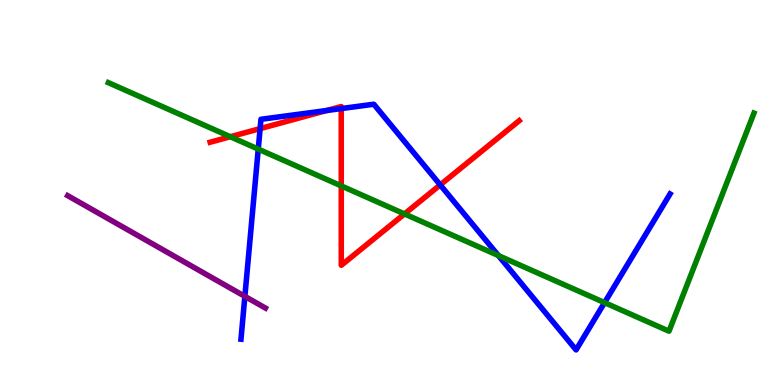[{'lines': ['blue', 'red'], 'intersections': [{'x': 3.36, 'y': 6.66}, {'x': 4.21, 'y': 7.13}, {'x': 4.4, 'y': 7.18}, {'x': 5.68, 'y': 5.2}]}, {'lines': ['green', 'red'], 'intersections': [{'x': 2.97, 'y': 6.45}, {'x': 4.4, 'y': 5.17}, {'x': 5.22, 'y': 4.44}]}, {'lines': ['purple', 'red'], 'intersections': []}, {'lines': ['blue', 'green'], 'intersections': [{'x': 3.33, 'y': 6.13}, {'x': 6.43, 'y': 3.36}, {'x': 7.8, 'y': 2.14}]}, {'lines': ['blue', 'purple'], 'intersections': [{'x': 3.16, 'y': 2.3}]}, {'lines': ['green', 'purple'], 'intersections': []}]